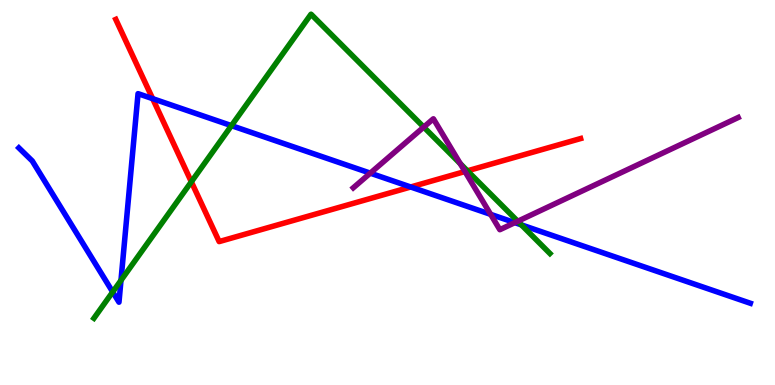[{'lines': ['blue', 'red'], 'intersections': [{'x': 1.97, 'y': 7.44}, {'x': 5.3, 'y': 5.14}]}, {'lines': ['green', 'red'], 'intersections': [{'x': 2.47, 'y': 5.28}, {'x': 6.03, 'y': 5.56}]}, {'lines': ['purple', 'red'], 'intersections': [{'x': 6.0, 'y': 5.54}]}, {'lines': ['blue', 'green'], 'intersections': [{'x': 1.45, 'y': 2.42}, {'x': 1.56, 'y': 2.72}, {'x': 2.99, 'y': 6.74}, {'x': 6.73, 'y': 4.16}]}, {'lines': ['blue', 'purple'], 'intersections': [{'x': 4.78, 'y': 5.5}, {'x': 6.33, 'y': 4.43}, {'x': 6.64, 'y': 4.22}]}, {'lines': ['green', 'purple'], 'intersections': [{'x': 5.47, 'y': 6.7}, {'x': 5.94, 'y': 5.75}, {'x': 6.68, 'y': 4.25}]}]